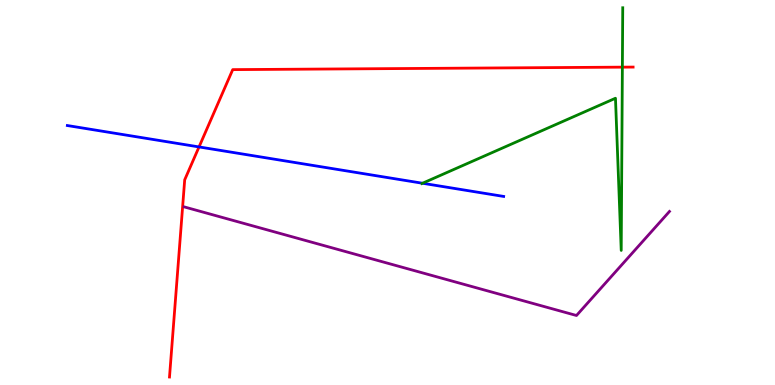[{'lines': ['blue', 'red'], 'intersections': [{'x': 2.57, 'y': 6.18}]}, {'lines': ['green', 'red'], 'intersections': [{'x': 8.03, 'y': 8.26}]}, {'lines': ['purple', 'red'], 'intersections': []}, {'lines': ['blue', 'green'], 'intersections': [{'x': 5.45, 'y': 5.24}]}, {'lines': ['blue', 'purple'], 'intersections': []}, {'lines': ['green', 'purple'], 'intersections': []}]